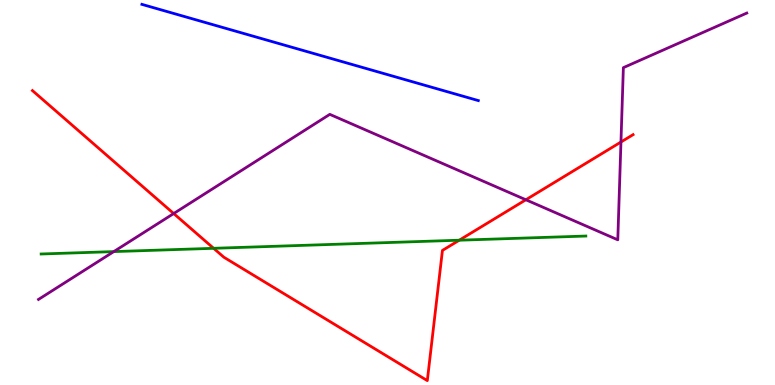[{'lines': ['blue', 'red'], 'intersections': []}, {'lines': ['green', 'red'], 'intersections': [{'x': 2.76, 'y': 3.55}, {'x': 5.93, 'y': 3.76}]}, {'lines': ['purple', 'red'], 'intersections': [{'x': 2.24, 'y': 4.45}, {'x': 6.79, 'y': 4.81}, {'x': 8.01, 'y': 6.31}]}, {'lines': ['blue', 'green'], 'intersections': []}, {'lines': ['blue', 'purple'], 'intersections': []}, {'lines': ['green', 'purple'], 'intersections': [{'x': 1.47, 'y': 3.46}]}]